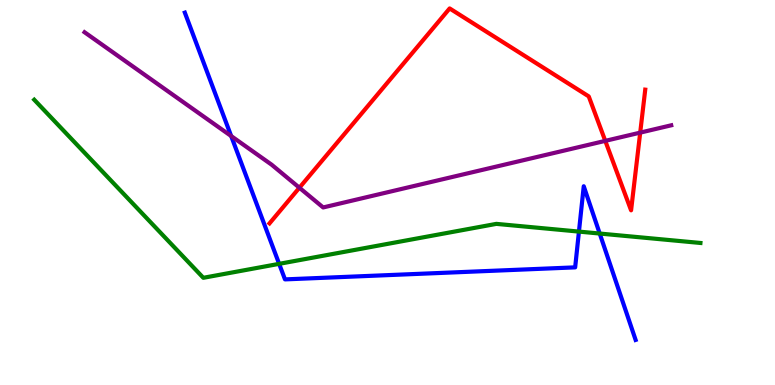[{'lines': ['blue', 'red'], 'intersections': []}, {'lines': ['green', 'red'], 'intersections': []}, {'lines': ['purple', 'red'], 'intersections': [{'x': 3.86, 'y': 5.12}, {'x': 7.81, 'y': 6.34}, {'x': 8.26, 'y': 6.56}]}, {'lines': ['blue', 'green'], 'intersections': [{'x': 3.6, 'y': 3.15}, {'x': 7.47, 'y': 3.98}, {'x': 7.74, 'y': 3.93}]}, {'lines': ['blue', 'purple'], 'intersections': [{'x': 2.98, 'y': 6.47}]}, {'lines': ['green', 'purple'], 'intersections': []}]